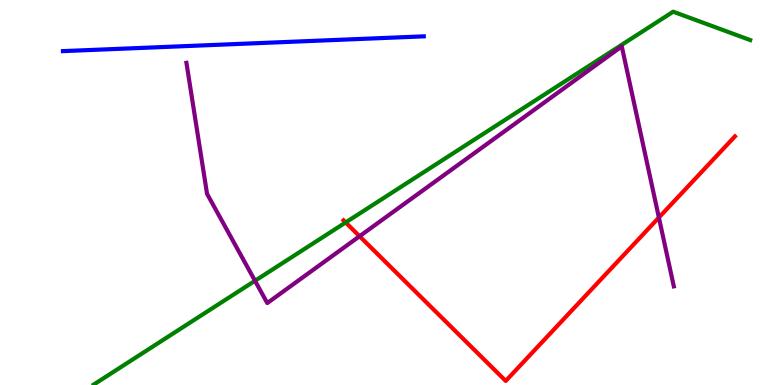[{'lines': ['blue', 'red'], 'intersections': []}, {'lines': ['green', 'red'], 'intersections': [{'x': 4.46, 'y': 4.22}]}, {'lines': ['purple', 'red'], 'intersections': [{'x': 4.64, 'y': 3.86}, {'x': 8.5, 'y': 4.35}]}, {'lines': ['blue', 'green'], 'intersections': []}, {'lines': ['blue', 'purple'], 'intersections': []}, {'lines': ['green', 'purple'], 'intersections': [{'x': 3.29, 'y': 2.71}]}]